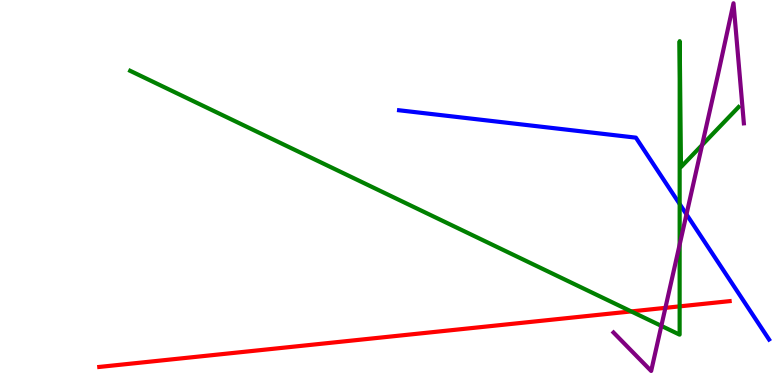[{'lines': ['blue', 'red'], 'intersections': []}, {'lines': ['green', 'red'], 'intersections': [{'x': 8.14, 'y': 1.91}, {'x': 8.77, 'y': 2.04}]}, {'lines': ['purple', 'red'], 'intersections': [{'x': 8.59, 'y': 2.0}]}, {'lines': ['blue', 'green'], 'intersections': [{'x': 8.77, 'y': 4.7}]}, {'lines': ['blue', 'purple'], 'intersections': [{'x': 8.86, 'y': 4.43}]}, {'lines': ['green', 'purple'], 'intersections': [{'x': 8.53, 'y': 1.54}, {'x': 8.77, 'y': 3.65}, {'x': 9.06, 'y': 6.23}]}]